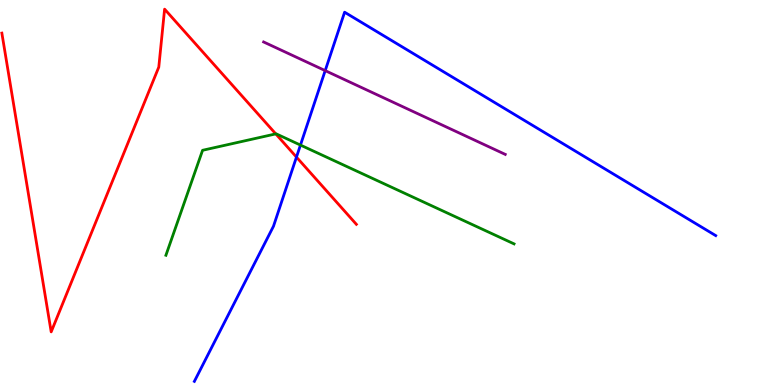[{'lines': ['blue', 'red'], 'intersections': [{'x': 3.83, 'y': 5.92}]}, {'lines': ['green', 'red'], 'intersections': [{'x': 3.56, 'y': 6.52}]}, {'lines': ['purple', 'red'], 'intersections': []}, {'lines': ['blue', 'green'], 'intersections': [{'x': 3.88, 'y': 6.23}]}, {'lines': ['blue', 'purple'], 'intersections': [{'x': 4.2, 'y': 8.17}]}, {'lines': ['green', 'purple'], 'intersections': []}]